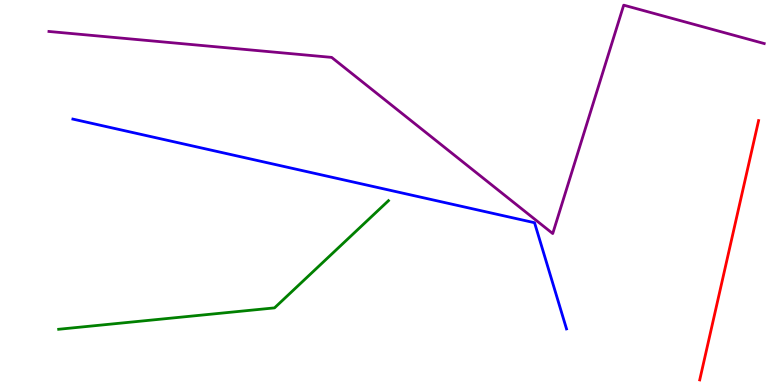[{'lines': ['blue', 'red'], 'intersections': []}, {'lines': ['green', 'red'], 'intersections': []}, {'lines': ['purple', 'red'], 'intersections': []}, {'lines': ['blue', 'green'], 'intersections': []}, {'lines': ['blue', 'purple'], 'intersections': []}, {'lines': ['green', 'purple'], 'intersections': []}]